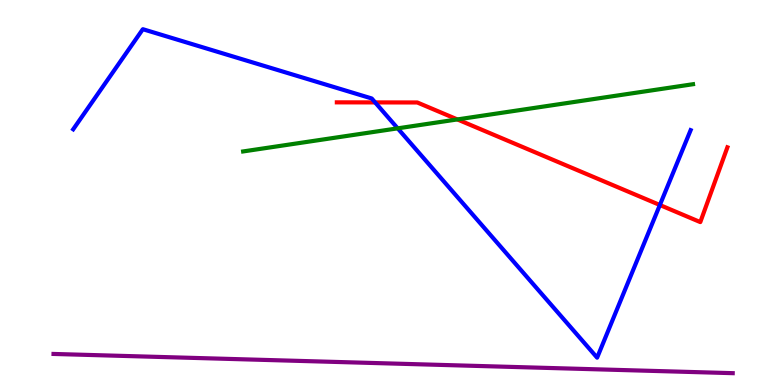[{'lines': ['blue', 'red'], 'intersections': [{'x': 4.84, 'y': 7.34}, {'x': 8.51, 'y': 4.68}]}, {'lines': ['green', 'red'], 'intersections': [{'x': 5.9, 'y': 6.9}]}, {'lines': ['purple', 'red'], 'intersections': []}, {'lines': ['blue', 'green'], 'intersections': [{'x': 5.13, 'y': 6.67}]}, {'lines': ['blue', 'purple'], 'intersections': []}, {'lines': ['green', 'purple'], 'intersections': []}]